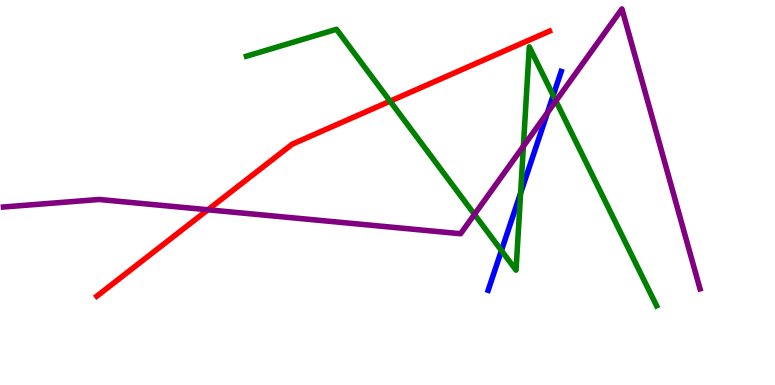[{'lines': ['blue', 'red'], 'intersections': []}, {'lines': ['green', 'red'], 'intersections': [{'x': 5.03, 'y': 7.37}]}, {'lines': ['purple', 'red'], 'intersections': [{'x': 2.68, 'y': 4.55}]}, {'lines': ['blue', 'green'], 'intersections': [{'x': 6.47, 'y': 3.49}, {'x': 6.72, 'y': 4.98}, {'x': 7.14, 'y': 7.52}]}, {'lines': ['blue', 'purple'], 'intersections': [{'x': 7.06, 'y': 7.07}]}, {'lines': ['green', 'purple'], 'intersections': [{'x': 6.12, 'y': 4.43}, {'x': 6.75, 'y': 6.2}, {'x': 7.17, 'y': 7.38}]}]